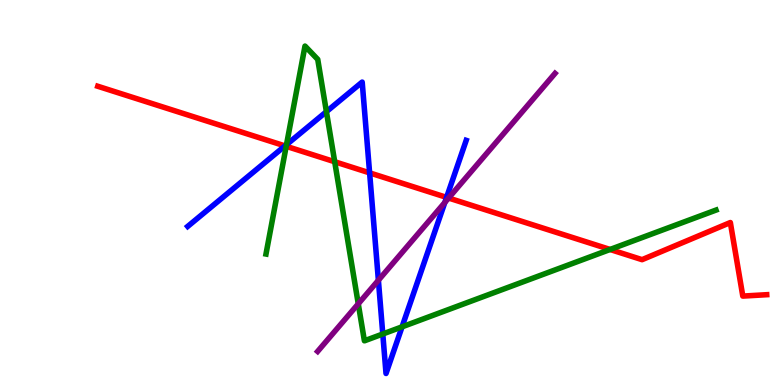[{'lines': ['blue', 'red'], 'intersections': [{'x': 3.68, 'y': 6.21}, {'x': 4.77, 'y': 5.51}, {'x': 5.76, 'y': 4.87}]}, {'lines': ['green', 'red'], 'intersections': [{'x': 3.69, 'y': 6.2}, {'x': 4.32, 'y': 5.8}, {'x': 7.87, 'y': 3.52}]}, {'lines': ['purple', 'red'], 'intersections': [{'x': 5.79, 'y': 4.86}]}, {'lines': ['blue', 'green'], 'intersections': [{'x': 3.7, 'y': 6.24}, {'x': 4.21, 'y': 7.1}, {'x': 4.94, 'y': 1.32}, {'x': 5.19, 'y': 1.51}]}, {'lines': ['blue', 'purple'], 'intersections': [{'x': 4.88, 'y': 2.72}, {'x': 5.74, 'y': 4.74}]}, {'lines': ['green', 'purple'], 'intersections': [{'x': 4.62, 'y': 2.11}]}]